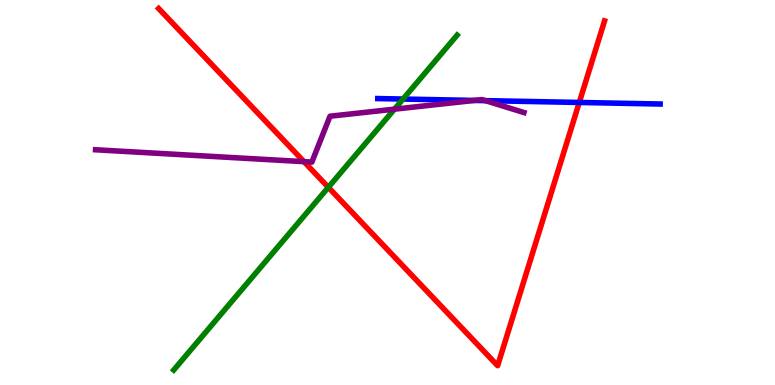[{'lines': ['blue', 'red'], 'intersections': [{'x': 7.47, 'y': 7.34}]}, {'lines': ['green', 'red'], 'intersections': [{'x': 4.24, 'y': 5.13}]}, {'lines': ['purple', 'red'], 'intersections': [{'x': 3.92, 'y': 5.8}]}, {'lines': ['blue', 'green'], 'intersections': [{'x': 5.2, 'y': 7.43}]}, {'lines': ['blue', 'purple'], 'intersections': [{'x': 6.12, 'y': 7.39}, {'x': 6.26, 'y': 7.39}]}, {'lines': ['green', 'purple'], 'intersections': [{'x': 5.09, 'y': 7.16}]}]